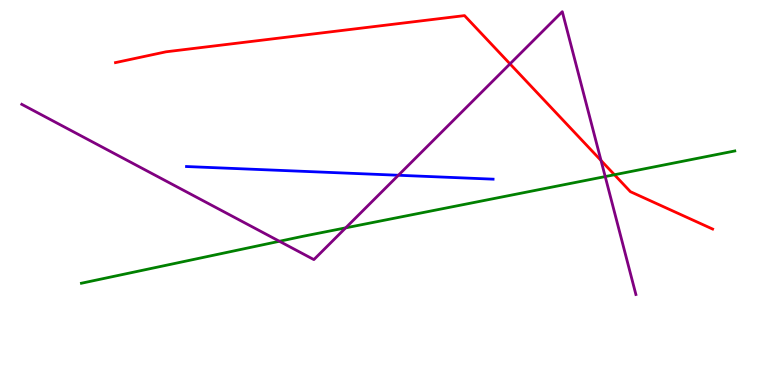[{'lines': ['blue', 'red'], 'intersections': []}, {'lines': ['green', 'red'], 'intersections': [{'x': 7.93, 'y': 5.46}]}, {'lines': ['purple', 'red'], 'intersections': [{'x': 6.58, 'y': 8.34}, {'x': 7.76, 'y': 5.83}]}, {'lines': ['blue', 'green'], 'intersections': []}, {'lines': ['blue', 'purple'], 'intersections': [{'x': 5.14, 'y': 5.45}]}, {'lines': ['green', 'purple'], 'intersections': [{'x': 3.61, 'y': 3.73}, {'x': 4.46, 'y': 4.08}, {'x': 7.81, 'y': 5.41}]}]